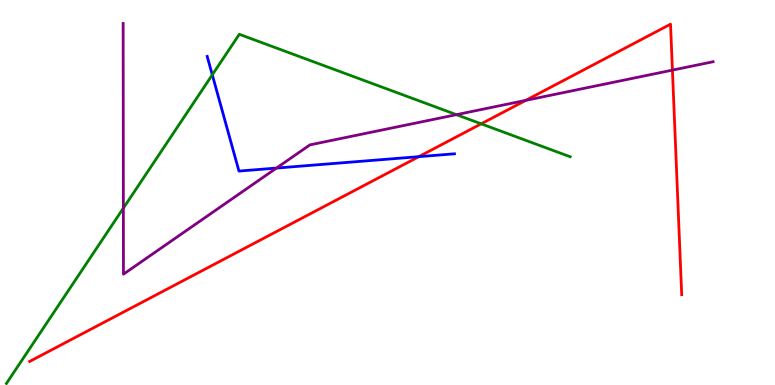[{'lines': ['blue', 'red'], 'intersections': [{'x': 5.4, 'y': 5.93}]}, {'lines': ['green', 'red'], 'intersections': [{'x': 6.21, 'y': 6.78}]}, {'lines': ['purple', 'red'], 'intersections': [{'x': 6.78, 'y': 7.39}, {'x': 8.68, 'y': 8.18}]}, {'lines': ['blue', 'green'], 'intersections': [{'x': 2.74, 'y': 8.06}]}, {'lines': ['blue', 'purple'], 'intersections': [{'x': 3.57, 'y': 5.63}]}, {'lines': ['green', 'purple'], 'intersections': [{'x': 1.59, 'y': 4.59}, {'x': 5.89, 'y': 7.02}]}]